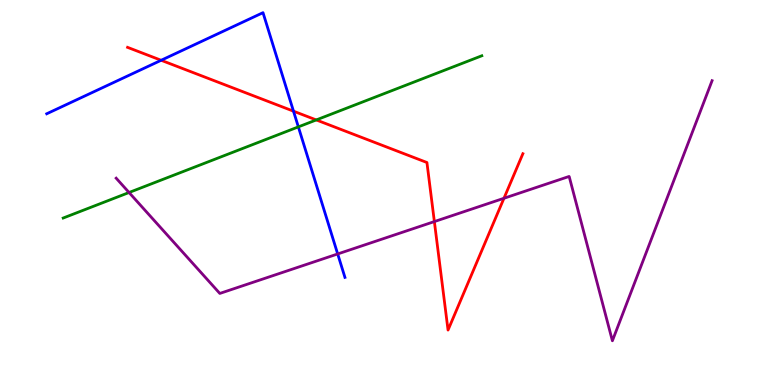[{'lines': ['blue', 'red'], 'intersections': [{'x': 2.08, 'y': 8.43}, {'x': 3.79, 'y': 7.11}]}, {'lines': ['green', 'red'], 'intersections': [{'x': 4.08, 'y': 6.88}]}, {'lines': ['purple', 'red'], 'intersections': [{'x': 5.6, 'y': 4.24}, {'x': 6.5, 'y': 4.85}]}, {'lines': ['blue', 'green'], 'intersections': [{'x': 3.85, 'y': 6.7}]}, {'lines': ['blue', 'purple'], 'intersections': [{'x': 4.36, 'y': 3.4}]}, {'lines': ['green', 'purple'], 'intersections': [{'x': 1.67, 'y': 5.0}]}]